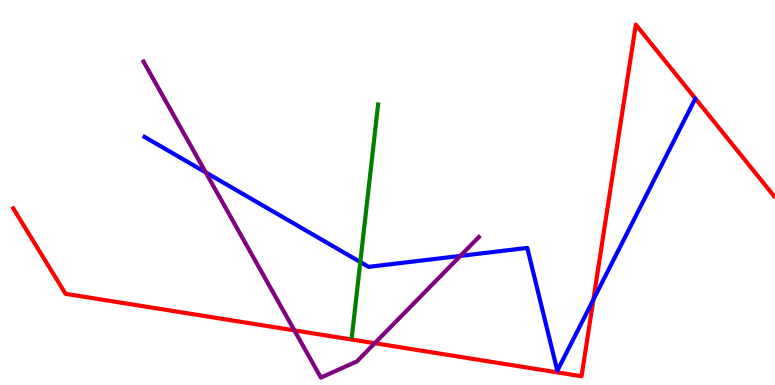[{'lines': ['blue', 'red'], 'intersections': [{'x': 7.66, 'y': 2.22}]}, {'lines': ['green', 'red'], 'intersections': []}, {'lines': ['purple', 'red'], 'intersections': [{'x': 3.8, 'y': 1.42}, {'x': 4.84, 'y': 1.09}]}, {'lines': ['blue', 'green'], 'intersections': [{'x': 4.65, 'y': 3.19}]}, {'lines': ['blue', 'purple'], 'intersections': [{'x': 2.65, 'y': 5.52}, {'x': 5.94, 'y': 3.35}]}, {'lines': ['green', 'purple'], 'intersections': []}]